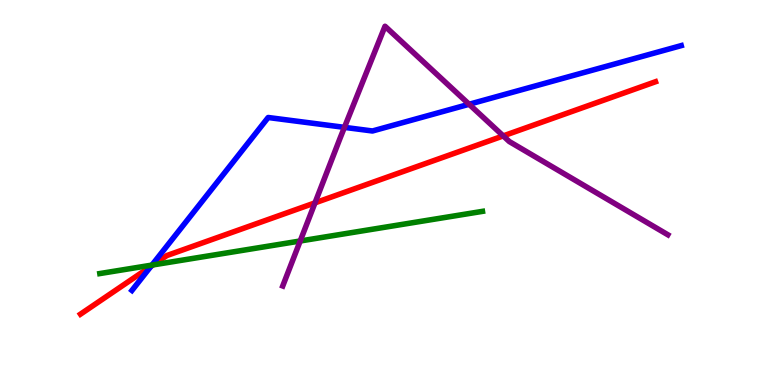[{'lines': ['blue', 'red'], 'intersections': [{'x': 1.95, 'y': 3.08}]}, {'lines': ['green', 'red'], 'intersections': [{'x': 1.98, 'y': 3.12}]}, {'lines': ['purple', 'red'], 'intersections': [{'x': 4.06, 'y': 4.73}, {'x': 6.49, 'y': 6.47}]}, {'lines': ['blue', 'green'], 'intersections': [{'x': 1.96, 'y': 3.11}]}, {'lines': ['blue', 'purple'], 'intersections': [{'x': 4.44, 'y': 6.69}, {'x': 6.05, 'y': 7.29}]}, {'lines': ['green', 'purple'], 'intersections': [{'x': 3.87, 'y': 3.74}]}]